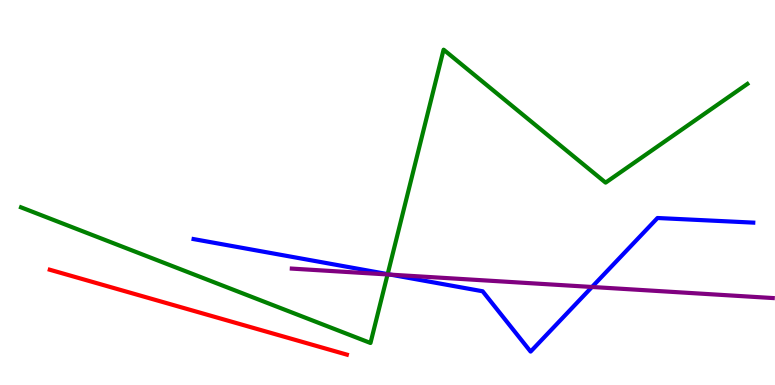[{'lines': ['blue', 'red'], 'intersections': []}, {'lines': ['green', 'red'], 'intersections': []}, {'lines': ['purple', 'red'], 'intersections': []}, {'lines': ['blue', 'green'], 'intersections': [{'x': 5.0, 'y': 2.88}]}, {'lines': ['blue', 'purple'], 'intersections': [{'x': 5.04, 'y': 2.87}, {'x': 7.64, 'y': 2.55}]}, {'lines': ['green', 'purple'], 'intersections': [{'x': 5.0, 'y': 2.87}]}]